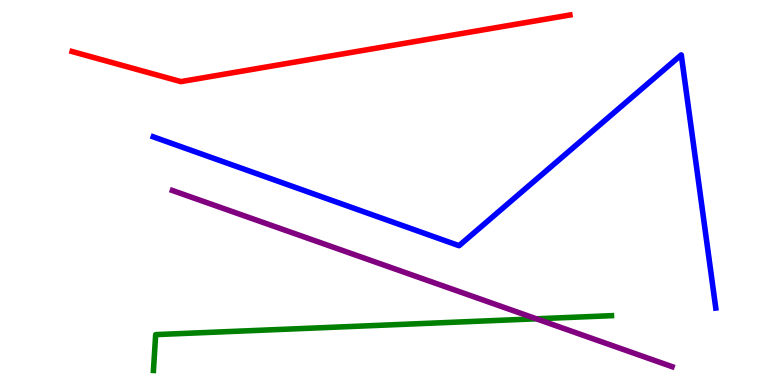[{'lines': ['blue', 'red'], 'intersections': []}, {'lines': ['green', 'red'], 'intersections': []}, {'lines': ['purple', 'red'], 'intersections': []}, {'lines': ['blue', 'green'], 'intersections': []}, {'lines': ['blue', 'purple'], 'intersections': []}, {'lines': ['green', 'purple'], 'intersections': [{'x': 6.92, 'y': 1.72}]}]